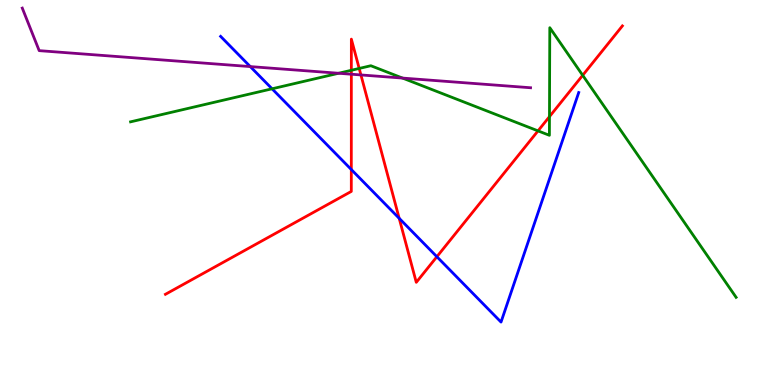[{'lines': ['blue', 'red'], 'intersections': [{'x': 4.53, 'y': 5.6}, {'x': 5.15, 'y': 4.33}, {'x': 5.64, 'y': 3.33}]}, {'lines': ['green', 'red'], 'intersections': [{'x': 4.53, 'y': 8.17}, {'x': 4.63, 'y': 8.22}, {'x': 6.94, 'y': 6.6}, {'x': 7.09, 'y': 6.97}, {'x': 7.52, 'y': 8.04}]}, {'lines': ['purple', 'red'], 'intersections': [{'x': 4.53, 'y': 8.07}, {'x': 4.66, 'y': 8.05}]}, {'lines': ['blue', 'green'], 'intersections': [{'x': 3.51, 'y': 7.69}]}, {'lines': ['blue', 'purple'], 'intersections': [{'x': 3.23, 'y': 8.27}]}, {'lines': ['green', 'purple'], 'intersections': [{'x': 4.37, 'y': 8.1}, {'x': 5.19, 'y': 7.97}]}]